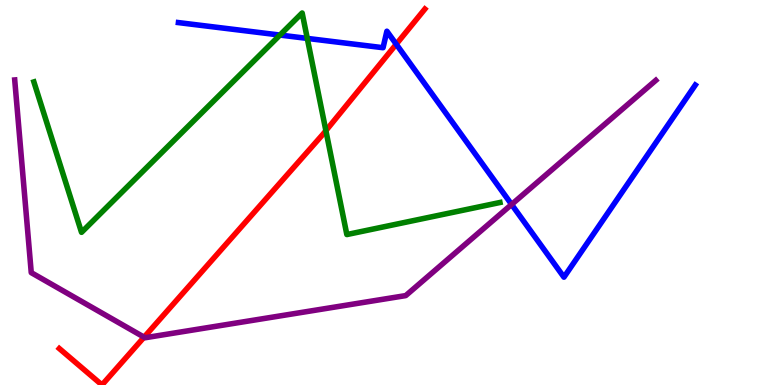[{'lines': ['blue', 'red'], 'intersections': [{'x': 5.11, 'y': 8.85}]}, {'lines': ['green', 'red'], 'intersections': [{'x': 4.21, 'y': 6.61}]}, {'lines': ['purple', 'red'], 'intersections': [{'x': 1.86, 'y': 1.24}]}, {'lines': ['blue', 'green'], 'intersections': [{'x': 3.61, 'y': 9.09}, {'x': 3.96, 'y': 9.0}]}, {'lines': ['blue', 'purple'], 'intersections': [{'x': 6.6, 'y': 4.69}]}, {'lines': ['green', 'purple'], 'intersections': []}]